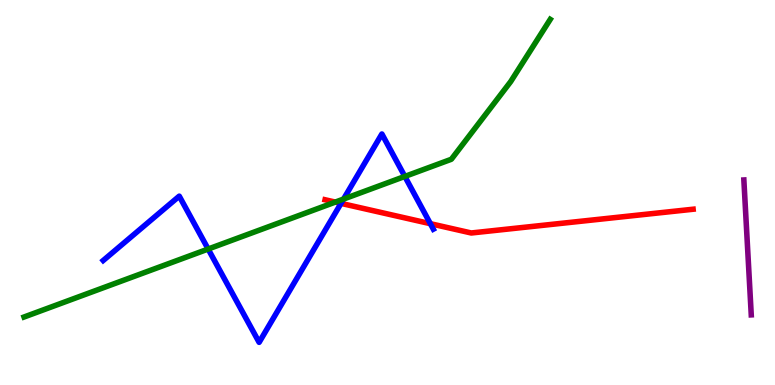[{'lines': ['blue', 'red'], 'intersections': [{'x': 4.4, 'y': 4.72}, {'x': 5.55, 'y': 4.19}]}, {'lines': ['green', 'red'], 'intersections': [{'x': 4.33, 'y': 4.75}]}, {'lines': ['purple', 'red'], 'intersections': []}, {'lines': ['blue', 'green'], 'intersections': [{'x': 2.69, 'y': 3.53}, {'x': 4.43, 'y': 4.83}, {'x': 5.22, 'y': 5.42}]}, {'lines': ['blue', 'purple'], 'intersections': []}, {'lines': ['green', 'purple'], 'intersections': []}]